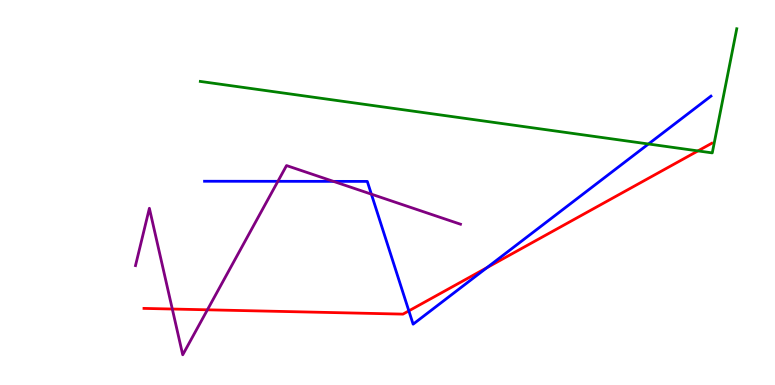[{'lines': ['blue', 'red'], 'intersections': [{'x': 5.28, 'y': 1.93}, {'x': 6.28, 'y': 3.05}]}, {'lines': ['green', 'red'], 'intersections': [{'x': 9.01, 'y': 6.08}]}, {'lines': ['purple', 'red'], 'intersections': [{'x': 2.22, 'y': 1.97}, {'x': 2.68, 'y': 1.95}]}, {'lines': ['blue', 'green'], 'intersections': [{'x': 8.37, 'y': 6.26}]}, {'lines': ['blue', 'purple'], 'intersections': [{'x': 3.59, 'y': 5.29}, {'x': 4.3, 'y': 5.29}, {'x': 4.79, 'y': 4.96}]}, {'lines': ['green', 'purple'], 'intersections': []}]